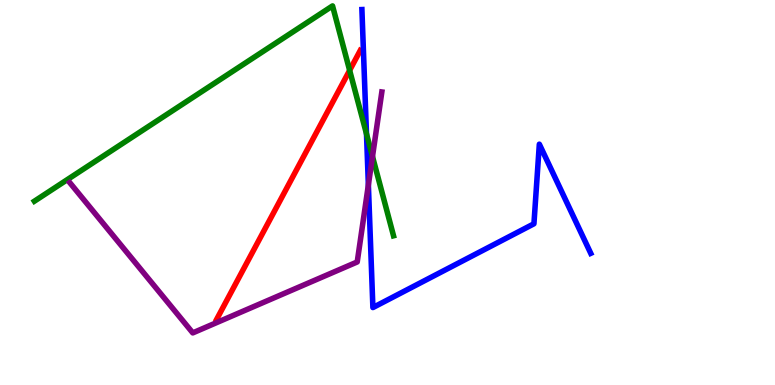[{'lines': ['blue', 'red'], 'intersections': []}, {'lines': ['green', 'red'], 'intersections': [{'x': 4.51, 'y': 8.17}]}, {'lines': ['purple', 'red'], 'intersections': []}, {'lines': ['blue', 'green'], 'intersections': [{'x': 4.73, 'y': 6.52}]}, {'lines': ['blue', 'purple'], 'intersections': [{'x': 4.75, 'y': 5.2}]}, {'lines': ['green', 'purple'], 'intersections': [{'x': 4.81, 'y': 5.94}]}]